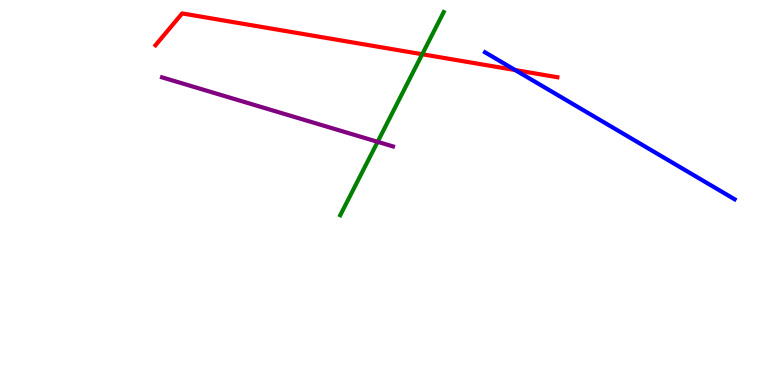[{'lines': ['blue', 'red'], 'intersections': [{'x': 6.65, 'y': 8.18}]}, {'lines': ['green', 'red'], 'intersections': [{'x': 5.45, 'y': 8.59}]}, {'lines': ['purple', 'red'], 'intersections': []}, {'lines': ['blue', 'green'], 'intersections': []}, {'lines': ['blue', 'purple'], 'intersections': []}, {'lines': ['green', 'purple'], 'intersections': [{'x': 4.87, 'y': 6.32}]}]